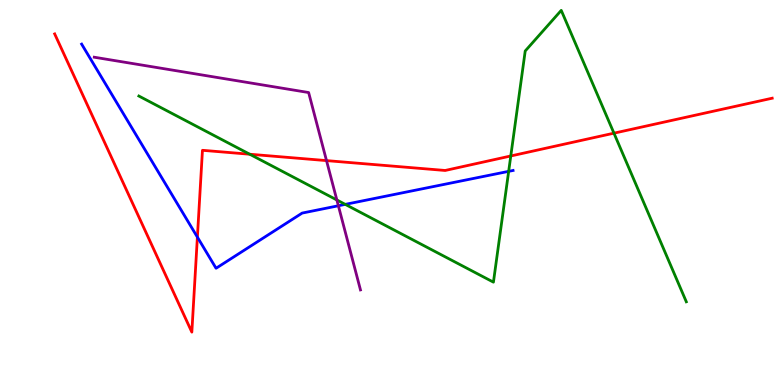[{'lines': ['blue', 'red'], 'intersections': [{'x': 2.55, 'y': 3.84}]}, {'lines': ['green', 'red'], 'intersections': [{'x': 3.22, 'y': 5.99}, {'x': 6.59, 'y': 5.95}, {'x': 7.92, 'y': 6.54}]}, {'lines': ['purple', 'red'], 'intersections': [{'x': 4.21, 'y': 5.83}]}, {'lines': ['blue', 'green'], 'intersections': [{'x': 4.45, 'y': 4.69}, {'x': 6.56, 'y': 5.55}]}, {'lines': ['blue', 'purple'], 'intersections': [{'x': 4.37, 'y': 4.66}]}, {'lines': ['green', 'purple'], 'intersections': [{'x': 4.35, 'y': 4.81}]}]